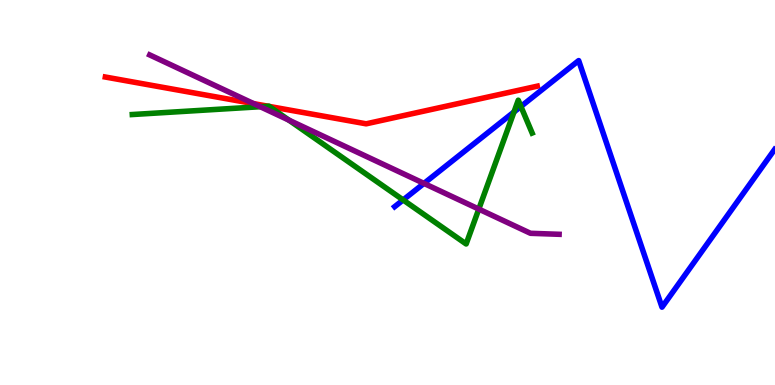[{'lines': ['blue', 'red'], 'intersections': []}, {'lines': ['green', 'red'], 'intersections': [{'x': 3.46, 'y': 7.24}, {'x': 3.47, 'y': 7.24}]}, {'lines': ['purple', 'red'], 'intersections': [{'x': 3.27, 'y': 7.31}]}, {'lines': ['blue', 'green'], 'intersections': [{'x': 5.2, 'y': 4.81}, {'x': 6.63, 'y': 7.09}, {'x': 6.72, 'y': 7.23}]}, {'lines': ['blue', 'purple'], 'intersections': [{'x': 5.47, 'y': 5.24}]}, {'lines': ['green', 'purple'], 'intersections': [{'x': 3.36, 'y': 7.23}, {'x': 3.73, 'y': 6.88}, {'x': 6.18, 'y': 4.57}]}]